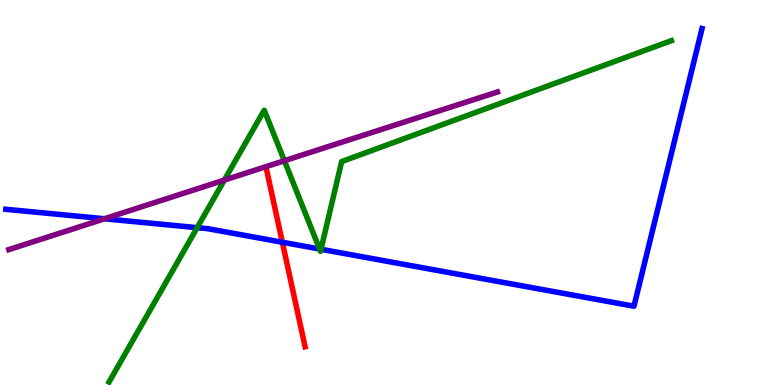[{'lines': ['blue', 'red'], 'intersections': [{'x': 3.64, 'y': 3.71}]}, {'lines': ['green', 'red'], 'intersections': []}, {'lines': ['purple', 'red'], 'intersections': []}, {'lines': ['blue', 'green'], 'intersections': [{'x': 2.54, 'y': 4.09}, {'x': 4.12, 'y': 3.53}, {'x': 4.14, 'y': 3.53}]}, {'lines': ['blue', 'purple'], 'intersections': [{'x': 1.35, 'y': 4.32}]}, {'lines': ['green', 'purple'], 'intersections': [{'x': 2.89, 'y': 5.32}, {'x': 3.67, 'y': 5.83}]}]